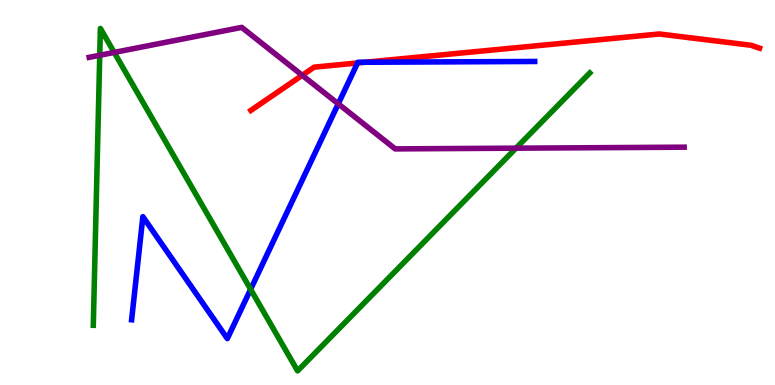[{'lines': ['blue', 'red'], 'intersections': [{'x': 4.61, 'y': 8.36}, {'x': 4.71, 'y': 8.38}]}, {'lines': ['green', 'red'], 'intersections': []}, {'lines': ['purple', 'red'], 'intersections': [{'x': 3.9, 'y': 8.04}]}, {'lines': ['blue', 'green'], 'intersections': [{'x': 3.23, 'y': 2.49}]}, {'lines': ['blue', 'purple'], 'intersections': [{'x': 4.36, 'y': 7.3}]}, {'lines': ['green', 'purple'], 'intersections': [{'x': 1.29, 'y': 8.56}, {'x': 1.47, 'y': 8.64}, {'x': 6.66, 'y': 6.15}]}]